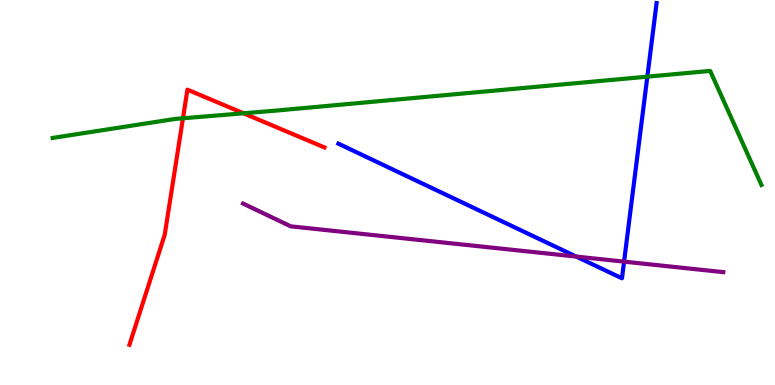[{'lines': ['blue', 'red'], 'intersections': []}, {'lines': ['green', 'red'], 'intersections': [{'x': 2.36, 'y': 6.93}, {'x': 3.14, 'y': 7.06}]}, {'lines': ['purple', 'red'], 'intersections': []}, {'lines': ['blue', 'green'], 'intersections': [{'x': 8.35, 'y': 8.01}]}, {'lines': ['blue', 'purple'], 'intersections': [{'x': 7.44, 'y': 3.34}, {'x': 8.05, 'y': 3.2}]}, {'lines': ['green', 'purple'], 'intersections': []}]